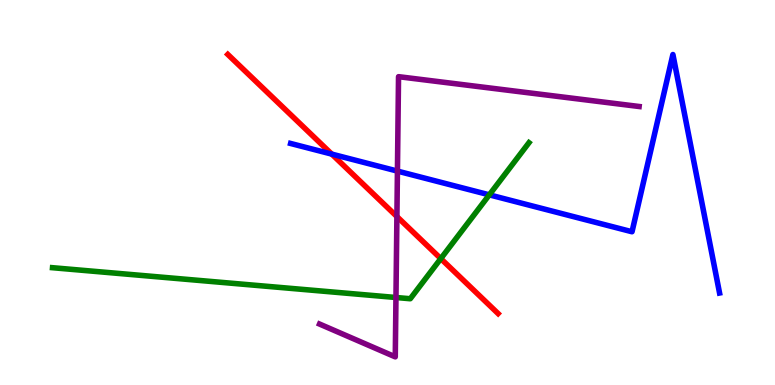[{'lines': ['blue', 'red'], 'intersections': [{'x': 4.28, 'y': 6.0}]}, {'lines': ['green', 'red'], 'intersections': [{'x': 5.69, 'y': 3.28}]}, {'lines': ['purple', 'red'], 'intersections': [{'x': 5.12, 'y': 4.38}]}, {'lines': ['blue', 'green'], 'intersections': [{'x': 6.31, 'y': 4.94}]}, {'lines': ['blue', 'purple'], 'intersections': [{'x': 5.13, 'y': 5.56}]}, {'lines': ['green', 'purple'], 'intersections': [{'x': 5.11, 'y': 2.27}]}]